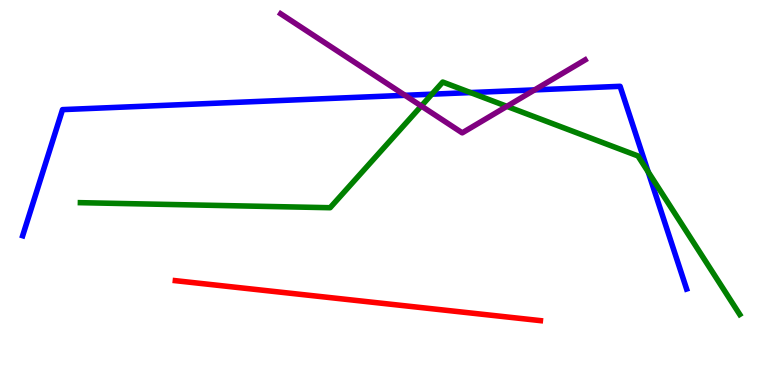[{'lines': ['blue', 'red'], 'intersections': []}, {'lines': ['green', 'red'], 'intersections': []}, {'lines': ['purple', 'red'], 'intersections': []}, {'lines': ['blue', 'green'], 'intersections': [{'x': 5.57, 'y': 7.55}, {'x': 6.07, 'y': 7.6}, {'x': 8.36, 'y': 5.54}]}, {'lines': ['blue', 'purple'], 'intersections': [{'x': 5.23, 'y': 7.52}, {'x': 6.9, 'y': 7.67}]}, {'lines': ['green', 'purple'], 'intersections': [{'x': 5.44, 'y': 7.25}, {'x': 6.54, 'y': 7.24}]}]